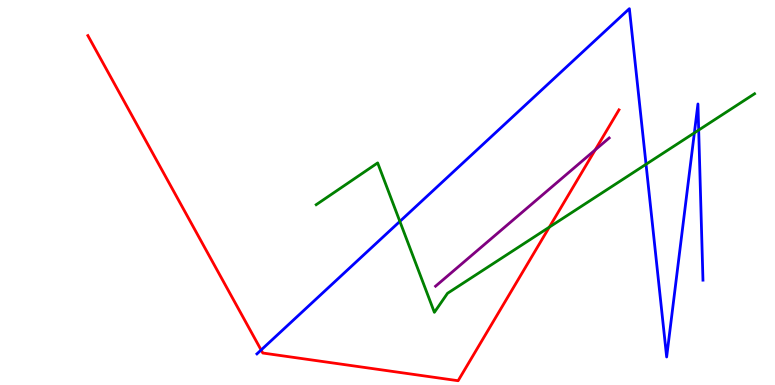[{'lines': ['blue', 'red'], 'intersections': [{'x': 3.37, 'y': 0.909}]}, {'lines': ['green', 'red'], 'intersections': [{'x': 7.09, 'y': 4.1}]}, {'lines': ['purple', 'red'], 'intersections': [{'x': 7.68, 'y': 6.11}]}, {'lines': ['blue', 'green'], 'intersections': [{'x': 5.16, 'y': 4.25}, {'x': 8.34, 'y': 5.73}, {'x': 8.96, 'y': 6.55}, {'x': 9.02, 'y': 6.62}]}, {'lines': ['blue', 'purple'], 'intersections': []}, {'lines': ['green', 'purple'], 'intersections': []}]